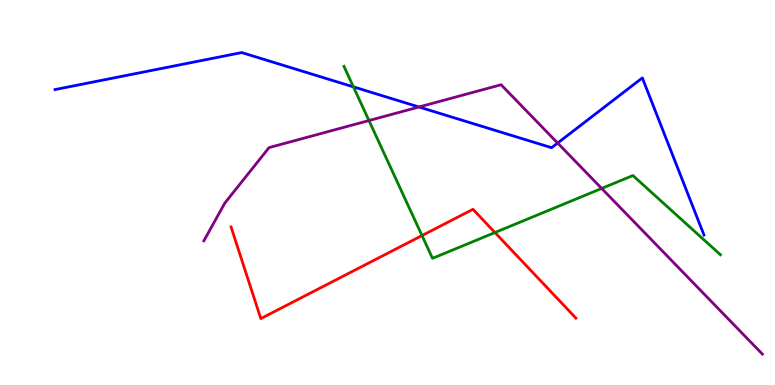[{'lines': ['blue', 'red'], 'intersections': []}, {'lines': ['green', 'red'], 'intersections': [{'x': 5.45, 'y': 3.88}, {'x': 6.39, 'y': 3.96}]}, {'lines': ['purple', 'red'], 'intersections': []}, {'lines': ['blue', 'green'], 'intersections': [{'x': 4.56, 'y': 7.74}]}, {'lines': ['blue', 'purple'], 'intersections': [{'x': 5.41, 'y': 7.22}, {'x': 7.2, 'y': 6.28}]}, {'lines': ['green', 'purple'], 'intersections': [{'x': 4.76, 'y': 6.87}, {'x': 7.76, 'y': 5.11}]}]